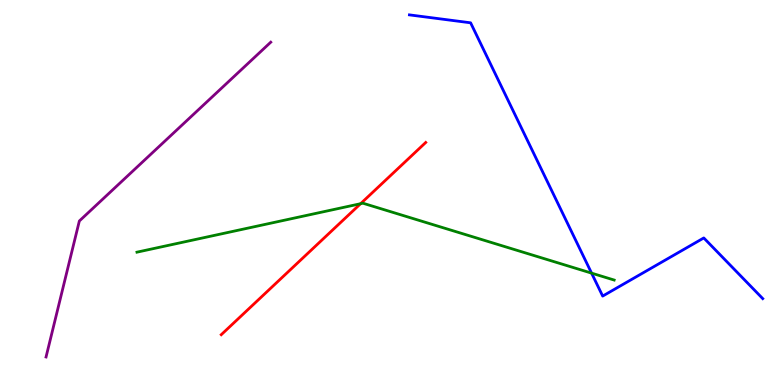[{'lines': ['blue', 'red'], 'intersections': []}, {'lines': ['green', 'red'], 'intersections': [{'x': 4.65, 'y': 4.71}]}, {'lines': ['purple', 'red'], 'intersections': []}, {'lines': ['blue', 'green'], 'intersections': [{'x': 7.63, 'y': 2.91}]}, {'lines': ['blue', 'purple'], 'intersections': []}, {'lines': ['green', 'purple'], 'intersections': []}]